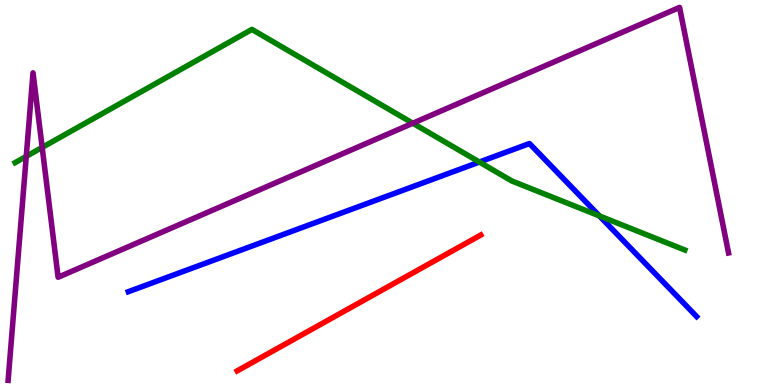[{'lines': ['blue', 'red'], 'intersections': []}, {'lines': ['green', 'red'], 'intersections': []}, {'lines': ['purple', 'red'], 'intersections': []}, {'lines': ['blue', 'green'], 'intersections': [{'x': 6.19, 'y': 5.79}, {'x': 7.73, 'y': 4.39}]}, {'lines': ['blue', 'purple'], 'intersections': []}, {'lines': ['green', 'purple'], 'intersections': [{'x': 0.339, 'y': 5.94}, {'x': 0.544, 'y': 6.17}, {'x': 5.33, 'y': 6.8}]}]